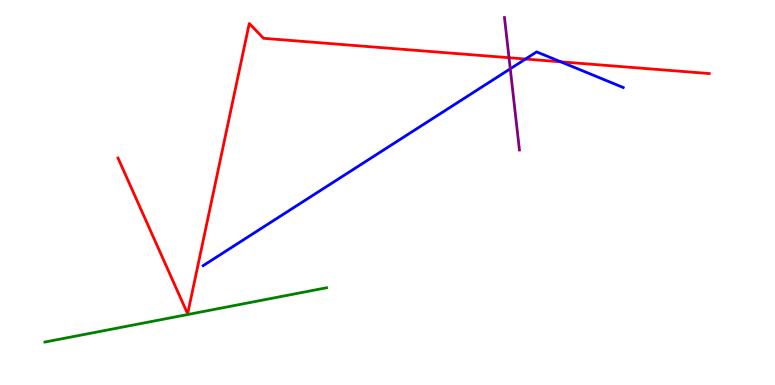[{'lines': ['blue', 'red'], 'intersections': [{'x': 6.78, 'y': 8.47}, {'x': 7.24, 'y': 8.39}]}, {'lines': ['green', 'red'], 'intersections': []}, {'lines': ['purple', 'red'], 'intersections': [{'x': 6.57, 'y': 8.5}]}, {'lines': ['blue', 'green'], 'intersections': []}, {'lines': ['blue', 'purple'], 'intersections': [{'x': 6.58, 'y': 8.21}]}, {'lines': ['green', 'purple'], 'intersections': []}]